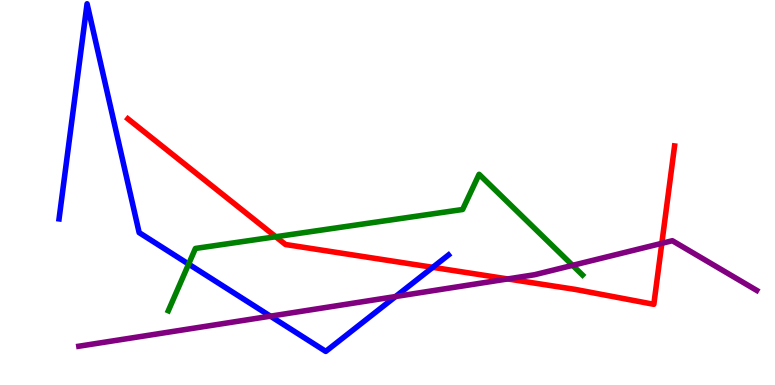[{'lines': ['blue', 'red'], 'intersections': [{'x': 5.58, 'y': 3.06}]}, {'lines': ['green', 'red'], 'intersections': [{'x': 3.56, 'y': 3.85}]}, {'lines': ['purple', 'red'], 'intersections': [{'x': 6.55, 'y': 2.75}, {'x': 8.54, 'y': 3.68}]}, {'lines': ['blue', 'green'], 'intersections': [{'x': 2.43, 'y': 3.14}]}, {'lines': ['blue', 'purple'], 'intersections': [{'x': 3.49, 'y': 1.79}, {'x': 5.1, 'y': 2.3}]}, {'lines': ['green', 'purple'], 'intersections': [{'x': 7.39, 'y': 3.11}]}]